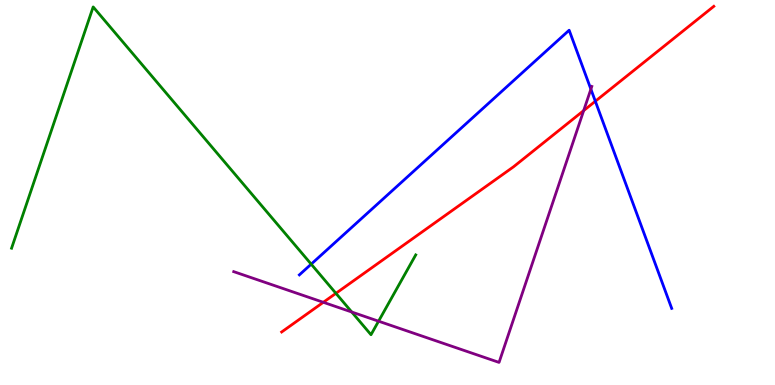[{'lines': ['blue', 'red'], 'intersections': [{'x': 7.68, 'y': 7.37}]}, {'lines': ['green', 'red'], 'intersections': [{'x': 4.33, 'y': 2.38}]}, {'lines': ['purple', 'red'], 'intersections': [{'x': 4.17, 'y': 2.15}, {'x': 7.53, 'y': 7.13}]}, {'lines': ['blue', 'green'], 'intersections': [{'x': 4.02, 'y': 3.14}]}, {'lines': ['blue', 'purple'], 'intersections': [{'x': 7.62, 'y': 7.68}]}, {'lines': ['green', 'purple'], 'intersections': [{'x': 4.54, 'y': 1.9}, {'x': 4.88, 'y': 1.66}]}]